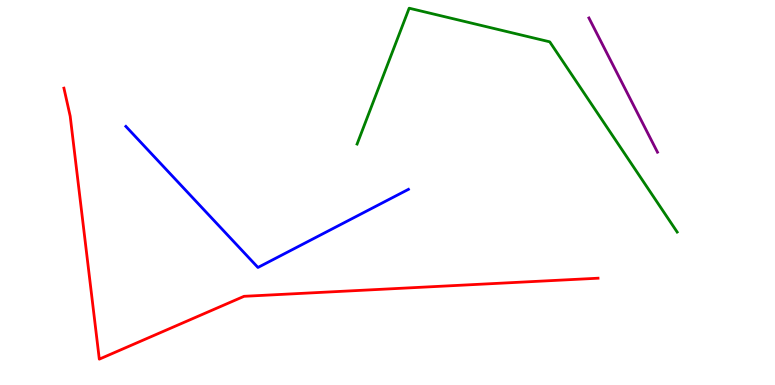[{'lines': ['blue', 'red'], 'intersections': []}, {'lines': ['green', 'red'], 'intersections': []}, {'lines': ['purple', 'red'], 'intersections': []}, {'lines': ['blue', 'green'], 'intersections': []}, {'lines': ['blue', 'purple'], 'intersections': []}, {'lines': ['green', 'purple'], 'intersections': []}]